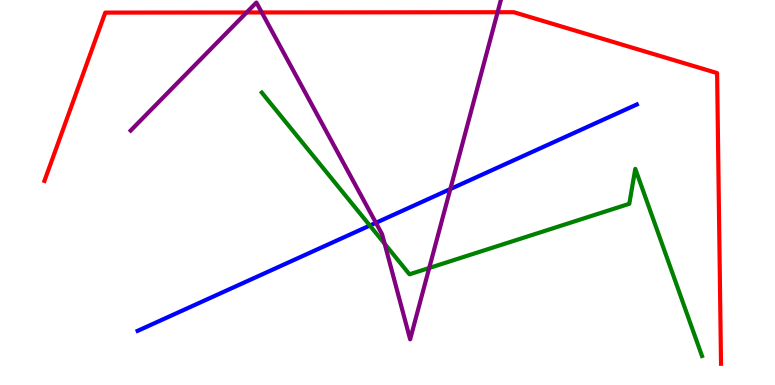[{'lines': ['blue', 'red'], 'intersections': []}, {'lines': ['green', 'red'], 'intersections': []}, {'lines': ['purple', 'red'], 'intersections': [{'x': 3.18, 'y': 9.68}, {'x': 3.38, 'y': 9.68}, {'x': 6.42, 'y': 9.68}]}, {'lines': ['blue', 'green'], 'intersections': [{'x': 4.77, 'y': 4.14}]}, {'lines': ['blue', 'purple'], 'intersections': [{'x': 4.85, 'y': 4.21}, {'x': 5.81, 'y': 5.09}]}, {'lines': ['green', 'purple'], 'intersections': [{'x': 4.96, 'y': 3.67}, {'x': 5.54, 'y': 3.04}]}]